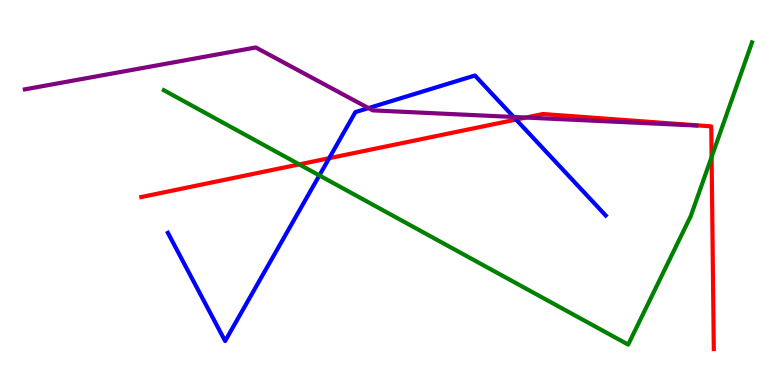[{'lines': ['blue', 'red'], 'intersections': [{'x': 4.25, 'y': 5.89}, {'x': 6.66, 'y': 6.89}]}, {'lines': ['green', 'red'], 'intersections': [{'x': 3.86, 'y': 5.73}, {'x': 9.18, 'y': 5.92}]}, {'lines': ['purple', 'red'], 'intersections': [{'x': 6.79, 'y': 6.95}]}, {'lines': ['blue', 'green'], 'intersections': [{'x': 4.12, 'y': 5.44}]}, {'lines': ['blue', 'purple'], 'intersections': [{'x': 4.75, 'y': 7.19}, {'x': 6.63, 'y': 6.96}]}, {'lines': ['green', 'purple'], 'intersections': []}]